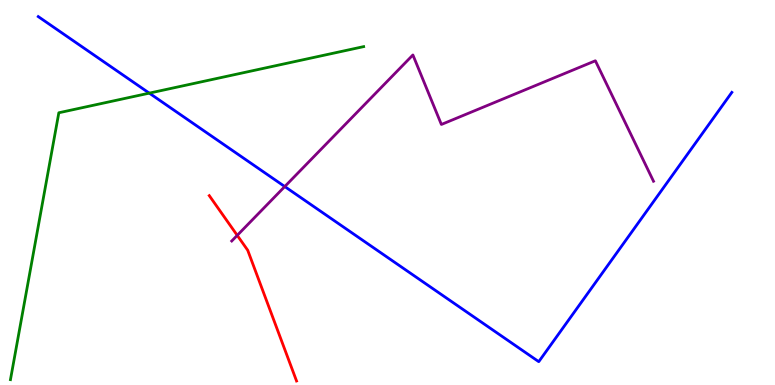[{'lines': ['blue', 'red'], 'intersections': []}, {'lines': ['green', 'red'], 'intersections': []}, {'lines': ['purple', 'red'], 'intersections': [{'x': 3.06, 'y': 3.89}]}, {'lines': ['blue', 'green'], 'intersections': [{'x': 1.93, 'y': 7.58}]}, {'lines': ['blue', 'purple'], 'intersections': [{'x': 3.67, 'y': 5.15}]}, {'lines': ['green', 'purple'], 'intersections': []}]